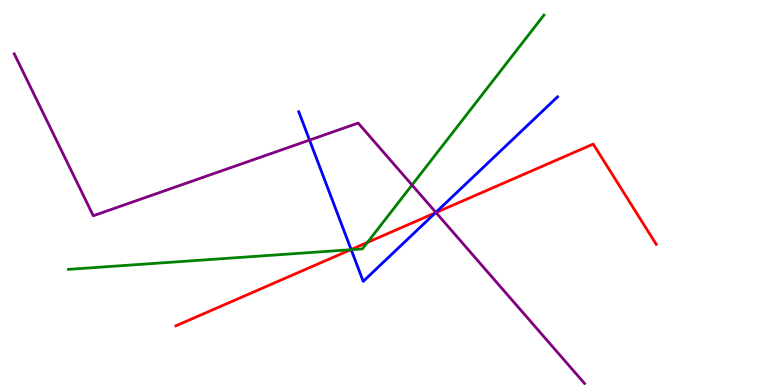[{'lines': ['blue', 'red'], 'intersections': [{'x': 4.53, 'y': 3.52}, {'x': 5.62, 'y': 4.47}]}, {'lines': ['green', 'red'], 'intersections': [{'x': 4.52, 'y': 3.51}, {'x': 4.74, 'y': 3.7}]}, {'lines': ['purple', 'red'], 'intersections': [{'x': 5.63, 'y': 4.48}]}, {'lines': ['blue', 'green'], 'intersections': [{'x': 4.53, 'y': 3.51}]}, {'lines': ['blue', 'purple'], 'intersections': [{'x': 3.99, 'y': 6.36}, {'x': 5.62, 'y': 4.48}]}, {'lines': ['green', 'purple'], 'intersections': [{'x': 5.32, 'y': 5.19}]}]